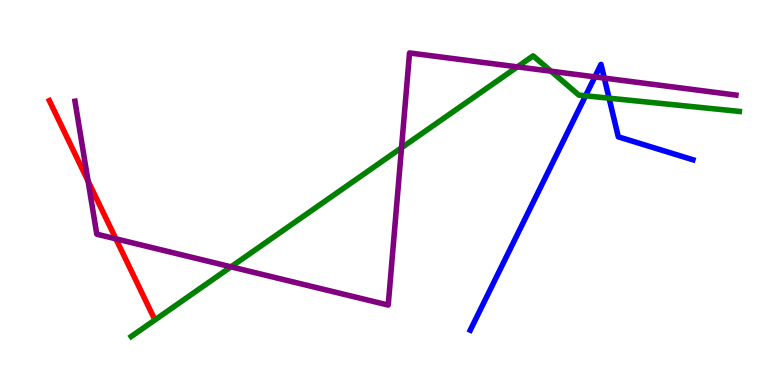[{'lines': ['blue', 'red'], 'intersections': []}, {'lines': ['green', 'red'], 'intersections': []}, {'lines': ['purple', 'red'], 'intersections': [{'x': 1.14, 'y': 5.3}, {'x': 1.5, 'y': 3.8}]}, {'lines': ['blue', 'green'], 'intersections': [{'x': 7.56, 'y': 7.51}, {'x': 7.86, 'y': 7.45}]}, {'lines': ['blue', 'purple'], 'intersections': [{'x': 7.68, 'y': 8.0}, {'x': 7.8, 'y': 7.97}]}, {'lines': ['green', 'purple'], 'intersections': [{'x': 2.98, 'y': 3.07}, {'x': 5.18, 'y': 6.16}, {'x': 6.68, 'y': 8.26}, {'x': 7.11, 'y': 8.15}]}]